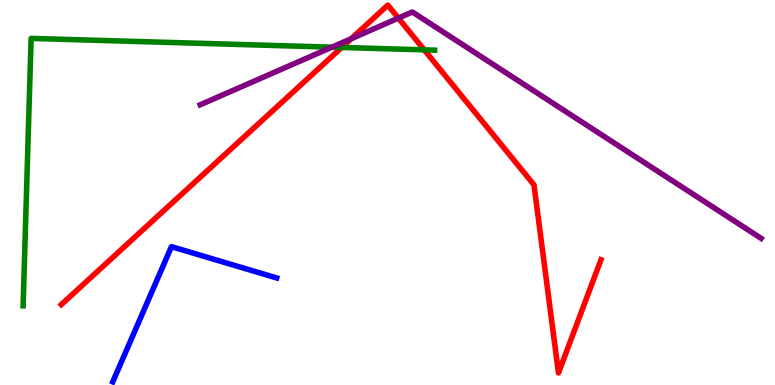[{'lines': ['blue', 'red'], 'intersections': []}, {'lines': ['green', 'red'], 'intersections': [{'x': 4.41, 'y': 8.77}, {'x': 5.47, 'y': 8.7}]}, {'lines': ['purple', 'red'], 'intersections': [{'x': 4.53, 'y': 8.99}, {'x': 5.14, 'y': 9.53}]}, {'lines': ['blue', 'green'], 'intersections': []}, {'lines': ['blue', 'purple'], 'intersections': []}, {'lines': ['green', 'purple'], 'intersections': [{'x': 4.28, 'y': 8.77}]}]